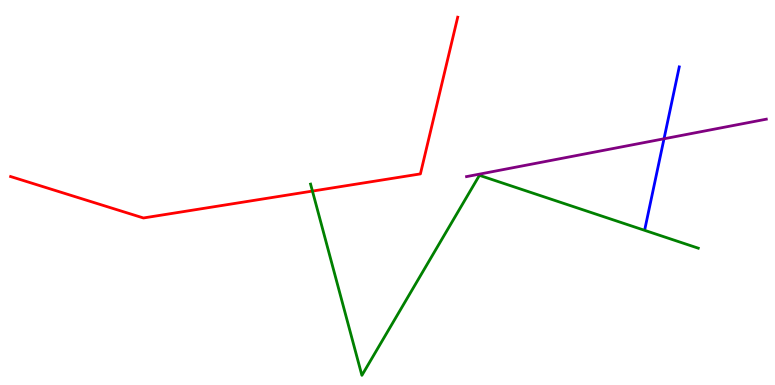[{'lines': ['blue', 'red'], 'intersections': []}, {'lines': ['green', 'red'], 'intersections': [{'x': 4.03, 'y': 5.04}]}, {'lines': ['purple', 'red'], 'intersections': []}, {'lines': ['blue', 'green'], 'intersections': []}, {'lines': ['blue', 'purple'], 'intersections': [{'x': 8.57, 'y': 6.4}]}, {'lines': ['green', 'purple'], 'intersections': []}]